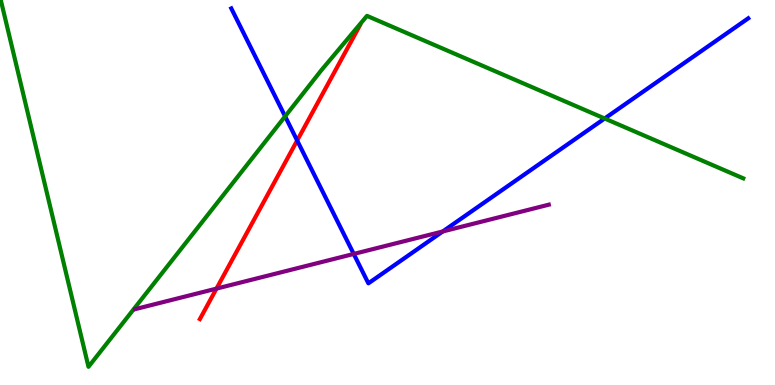[{'lines': ['blue', 'red'], 'intersections': [{'x': 3.83, 'y': 6.35}]}, {'lines': ['green', 'red'], 'intersections': []}, {'lines': ['purple', 'red'], 'intersections': [{'x': 2.79, 'y': 2.5}]}, {'lines': ['blue', 'green'], 'intersections': [{'x': 3.68, 'y': 6.98}, {'x': 7.8, 'y': 6.92}]}, {'lines': ['blue', 'purple'], 'intersections': [{'x': 4.56, 'y': 3.4}, {'x': 5.71, 'y': 3.99}]}, {'lines': ['green', 'purple'], 'intersections': []}]